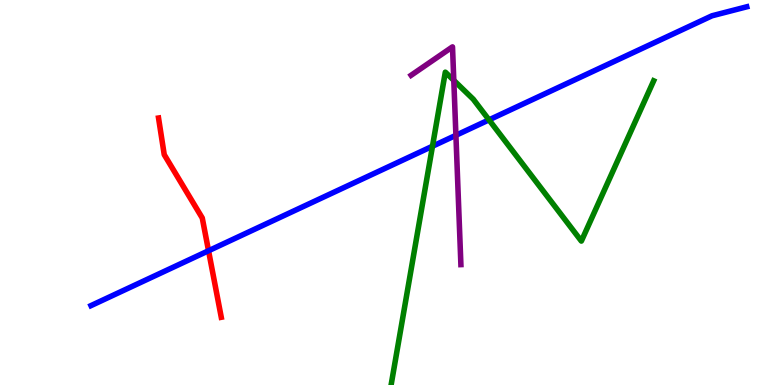[{'lines': ['blue', 'red'], 'intersections': [{'x': 2.69, 'y': 3.49}]}, {'lines': ['green', 'red'], 'intersections': []}, {'lines': ['purple', 'red'], 'intersections': []}, {'lines': ['blue', 'green'], 'intersections': [{'x': 5.58, 'y': 6.2}, {'x': 6.31, 'y': 6.89}]}, {'lines': ['blue', 'purple'], 'intersections': [{'x': 5.88, 'y': 6.49}]}, {'lines': ['green', 'purple'], 'intersections': [{'x': 5.86, 'y': 7.91}]}]